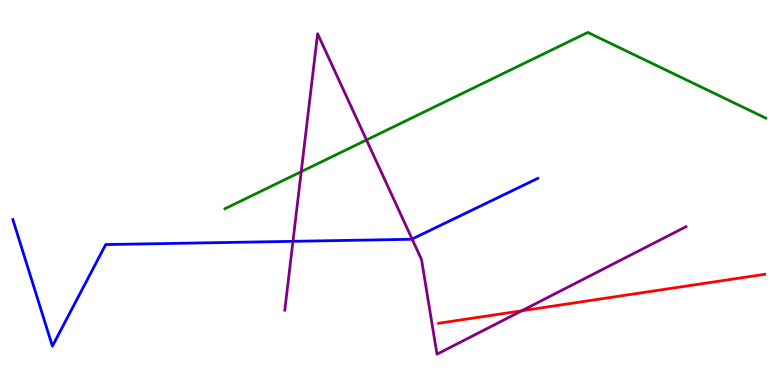[{'lines': ['blue', 'red'], 'intersections': []}, {'lines': ['green', 'red'], 'intersections': []}, {'lines': ['purple', 'red'], 'intersections': [{'x': 6.73, 'y': 1.93}]}, {'lines': ['blue', 'green'], 'intersections': []}, {'lines': ['blue', 'purple'], 'intersections': [{'x': 3.78, 'y': 3.73}, {'x': 5.32, 'y': 3.79}]}, {'lines': ['green', 'purple'], 'intersections': [{'x': 3.89, 'y': 5.54}, {'x': 4.73, 'y': 6.36}]}]